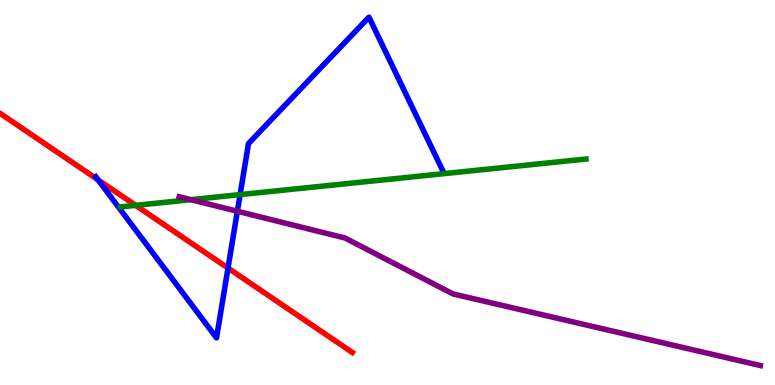[{'lines': ['blue', 'red'], 'intersections': [{'x': 1.27, 'y': 5.33}, {'x': 2.94, 'y': 3.04}]}, {'lines': ['green', 'red'], 'intersections': [{'x': 1.75, 'y': 4.67}]}, {'lines': ['purple', 'red'], 'intersections': []}, {'lines': ['blue', 'green'], 'intersections': [{'x': 3.1, 'y': 4.95}]}, {'lines': ['blue', 'purple'], 'intersections': [{'x': 3.06, 'y': 4.51}]}, {'lines': ['green', 'purple'], 'intersections': [{'x': 2.46, 'y': 4.81}]}]